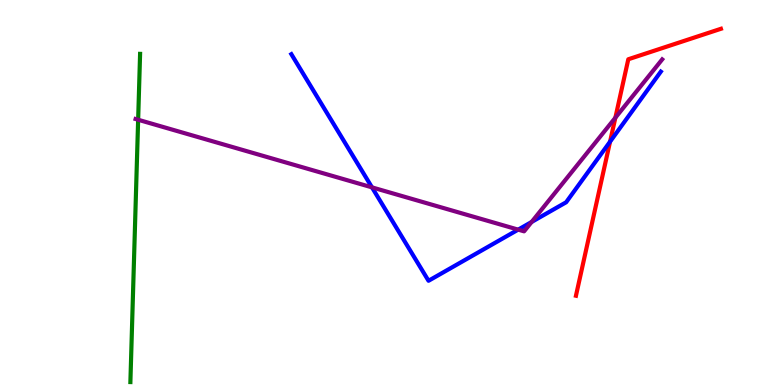[{'lines': ['blue', 'red'], 'intersections': [{'x': 7.87, 'y': 6.32}]}, {'lines': ['green', 'red'], 'intersections': []}, {'lines': ['purple', 'red'], 'intersections': [{'x': 7.94, 'y': 6.94}]}, {'lines': ['blue', 'green'], 'intersections': []}, {'lines': ['blue', 'purple'], 'intersections': [{'x': 4.8, 'y': 5.13}, {'x': 6.69, 'y': 4.04}, {'x': 6.86, 'y': 4.23}]}, {'lines': ['green', 'purple'], 'intersections': [{'x': 1.78, 'y': 6.89}]}]